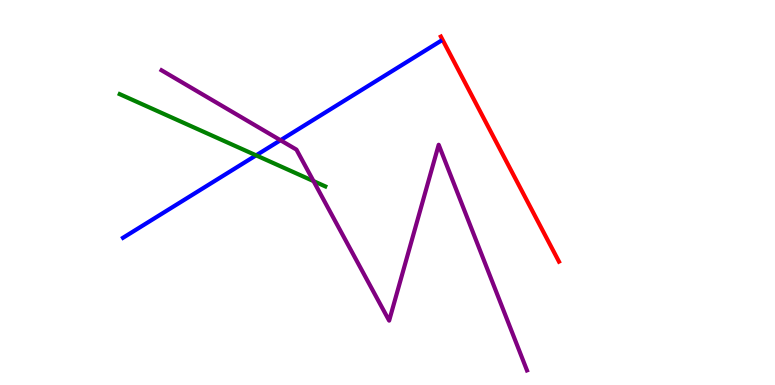[{'lines': ['blue', 'red'], 'intersections': []}, {'lines': ['green', 'red'], 'intersections': []}, {'lines': ['purple', 'red'], 'intersections': []}, {'lines': ['blue', 'green'], 'intersections': [{'x': 3.3, 'y': 5.97}]}, {'lines': ['blue', 'purple'], 'intersections': [{'x': 3.62, 'y': 6.36}]}, {'lines': ['green', 'purple'], 'intersections': [{'x': 4.05, 'y': 5.3}]}]